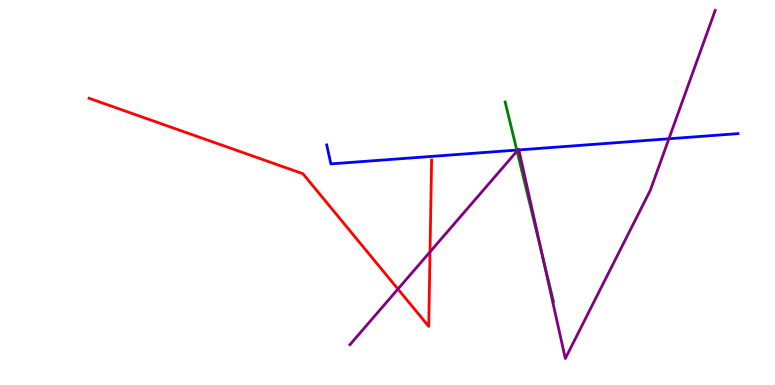[{'lines': ['blue', 'red'], 'intersections': []}, {'lines': ['green', 'red'], 'intersections': []}, {'lines': ['purple', 'red'], 'intersections': [{'x': 5.13, 'y': 2.49}, {'x': 5.55, 'y': 3.46}]}, {'lines': ['blue', 'green'], 'intersections': [{'x': 6.67, 'y': 6.1}]}, {'lines': ['blue', 'purple'], 'intersections': [{'x': 6.68, 'y': 6.1}, {'x': 6.7, 'y': 6.11}, {'x': 8.63, 'y': 6.4}]}, {'lines': ['green', 'purple'], 'intersections': [{'x': 6.67, 'y': 6.08}, {'x': 7.01, 'y': 3.29}]}]